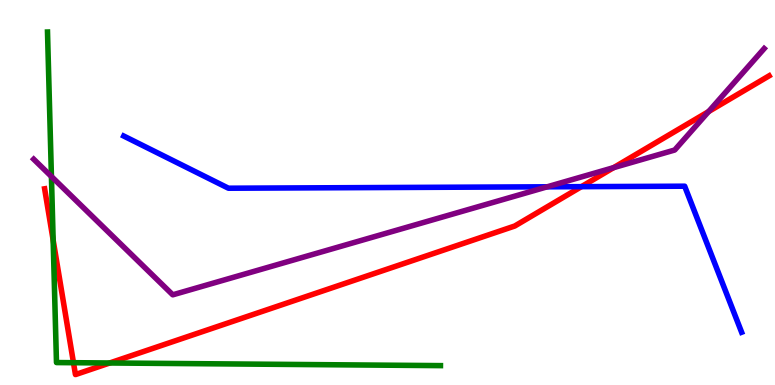[{'lines': ['blue', 'red'], 'intersections': [{'x': 7.5, 'y': 5.15}]}, {'lines': ['green', 'red'], 'intersections': [{'x': 0.686, 'y': 3.76}, {'x': 0.948, 'y': 0.579}, {'x': 1.42, 'y': 0.572}]}, {'lines': ['purple', 'red'], 'intersections': [{'x': 7.92, 'y': 5.65}, {'x': 9.14, 'y': 7.1}]}, {'lines': ['blue', 'green'], 'intersections': []}, {'lines': ['blue', 'purple'], 'intersections': [{'x': 7.06, 'y': 5.15}]}, {'lines': ['green', 'purple'], 'intersections': [{'x': 0.664, 'y': 5.42}]}]